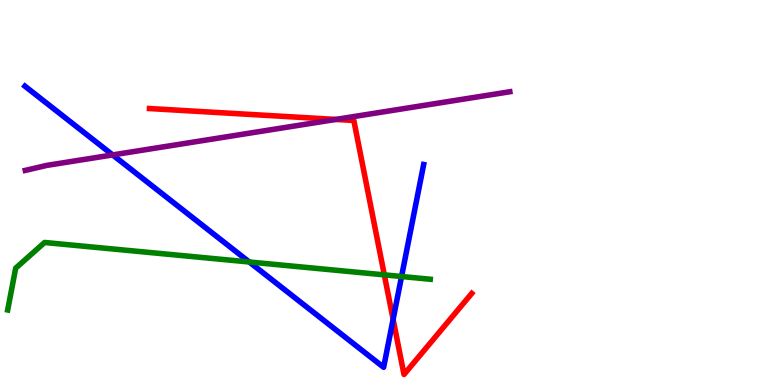[{'lines': ['blue', 'red'], 'intersections': [{'x': 5.07, 'y': 1.71}]}, {'lines': ['green', 'red'], 'intersections': [{'x': 4.96, 'y': 2.86}]}, {'lines': ['purple', 'red'], 'intersections': [{'x': 4.33, 'y': 6.9}]}, {'lines': ['blue', 'green'], 'intersections': [{'x': 3.22, 'y': 3.2}, {'x': 5.18, 'y': 2.82}]}, {'lines': ['blue', 'purple'], 'intersections': [{'x': 1.45, 'y': 5.98}]}, {'lines': ['green', 'purple'], 'intersections': []}]